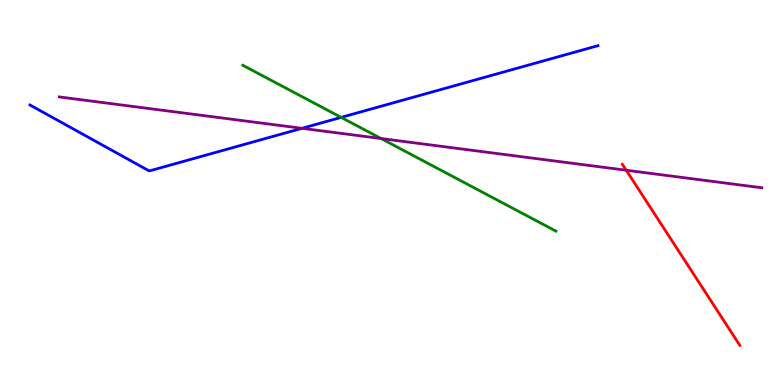[{'lines': ['blue', 'red'], 'intersections': []}, {'lines': ['green', 'red'], 'intersections': []}, {'lines': ['purple', 'red'], 'intersections': [{'x': 8.08, 'y': 5.58}]}, {'lines': ['blue', 'green'], 'intersections': [{'x': 4.4, 'y': 6.95}]}, {'lines': ['blue', 'purple'], 'intersections': [{'x': 3.9, 'y': 6.67}]}, {'lines': ['green', 'purple'], 'intersections': [{'x': 4.92, 'y': 6.4}]}]